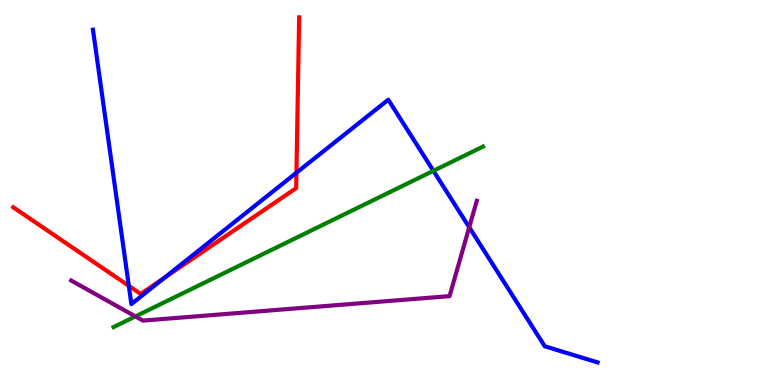[{'lines': ['blue', 'red'], 'intersections': [{'x': 1.66, 'y': 2.58}, {'x': 2.12, 'y': 2.78}, {'x': 3.82, 'y': 5.51}]}, {'lines': ['green', 'red'], 'intersections': []}, {'lines': ['purple', 'red'], 'intersections': []}, {'lines': ['blue', 'green'], 'intersections': [{'x': 5.59, 'y': 5.56}]}, {'lines': ['blue', 'purple'], 'intersections': [{'x': 6.05, 'y': 4.1}]}, {'lines': ['green', 'purple'], 'intersections': [{'x': 1.75, 'y': 1.78}]}]